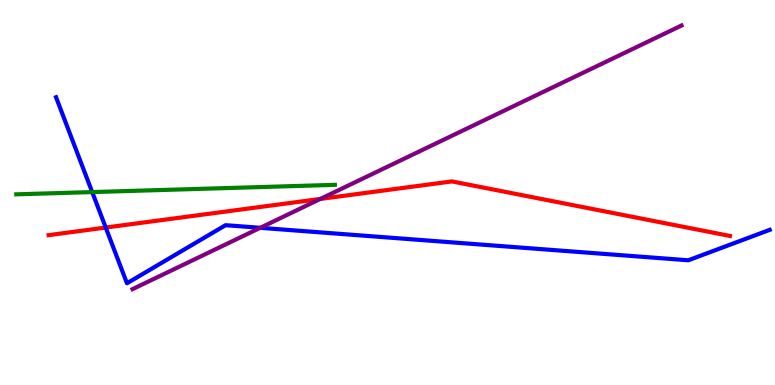[{'lines': ['blue', 'red'], 'intersections': [{'x': 1.36, 'y': 4.09}]}, {'lines': ['green', 'red'], 'intersections': []}, {'lines': ['purple', 'red'], 'intersections': [{'x': 4.13, 'y': 4.83}]}, {'lines': ['blue', 'green'], 'intersections': [{'x': 1.19, 'y': 5.01}]}, {'lines': ['blue', 'purple'], 'intersections': [{'x': 3.36, 'y': 4.08}]}, {'lines': ['green', 'purple'], 'intersections': []}]